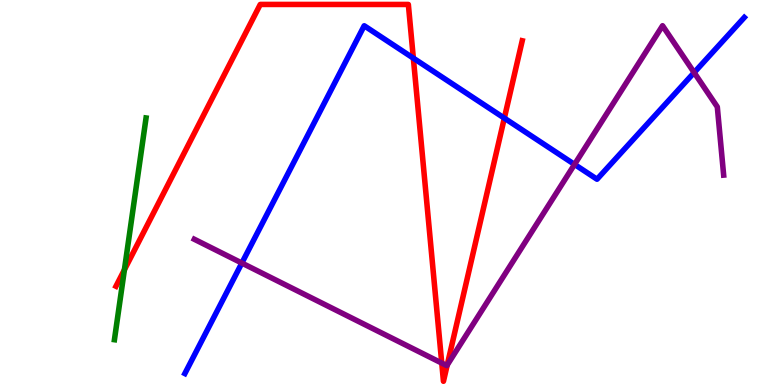[{'lines': ['blue', 'red'], 'intersections': [{'x': 5.33, 'y': 8.49}, {'x': 6.51, 'y': 6.93}]}, {'lines': ['green', 'red'], 'intersections': [{'x': 1.61, 'y': 2.99}]}, {'lines': ['purple', 'red'], 'intersections': [{'x': 5.7, 'y': 0.57}, {'x': 5.77, 'y': 0.518}]}, {'lines': ['blue', 'green'], 'intersections': []}, {'lines': ['blue', 'purple'], 'intersections': [{'x': 3.12, 'y': 3.17}, {'x': 7.41, 'y': 5.73}, {'x': 8.96, 'y': 8.12}]}, {'lines': ['green', 'purple'], 'intersections': []}]